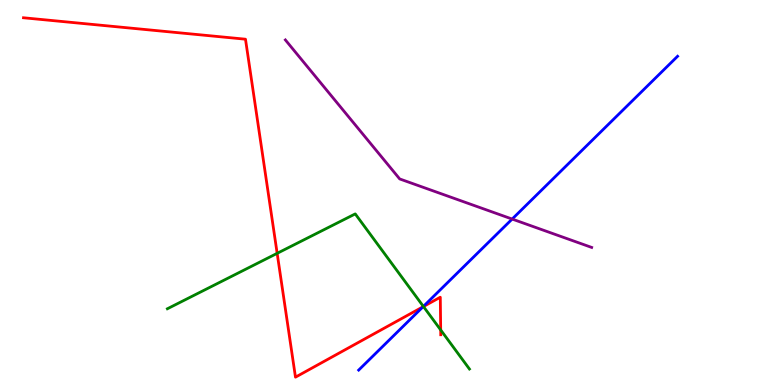[{'lines': ['blue', 'red'], 'intersections': [{'x': 5.46, 'y': 2.03}]}, {'lines': ['green', 'red'], 'intersections': [{'x': 3.58, 'y': 3.42}, {'x': 5.46, 'y': 2.04}, {'x': 5.69, 'y': 1.43}]}, {'lines': ['purple', 'red'], 'intersections': []}, {'lines': ['blue', 'green'], 'intersections': [{'x': 5.46, 'y': 2.04}]}, {'lines': ['blue', 'purple'], 'intersections': [{'x': 6.61, 'y': 4.31}]}, {'lines': ['green', 'purple'], 'intersections': []}]